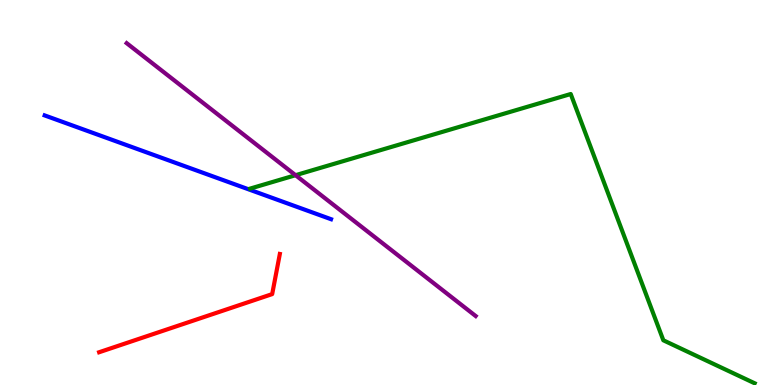[{'lines': ['blue', 'red'], 'intersections': []}, {'lines': ['green', 'red'], 'intersections': []}, {'lines': ['purple', 'red'], 'intersections': []}, {'lines': ['blue', 'green'], 'intersections': []}, {'lines': ['blue', 'purple'], 'intersections': []}, {'lines': ['green', 'purple'], 'intersections': [{'x': 3.81, 'y': 5.45}]}]